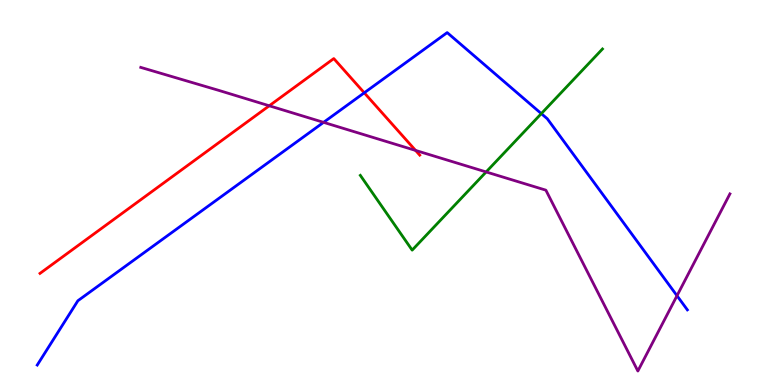[{'lines': ['blue', 'red'], 'intersections': [{'x': 4.7, 'y': 7.59}]}, {'lines': ['green', 'red'], 'intersections': []}, {'lines': ['purple', 'red'], 'intersections': [{'x': 3.47, 'y': 7.25}, {'x': 5.36, 'y': 6.09}]}, {'lines': ['blue', 'green'], 'intersections': [{'x': 6.98, 'y': 7.05}]}, {'lines': ['blue', 'purple'], 'intersections': [{'x': 4.18, 'y': 6.82}, {'x': 8.74, 'y': 2.32}]}, {'lines': ['green', 'purple'], 'intersections': [{'x': 6.27, 'y': 5.53}]}]